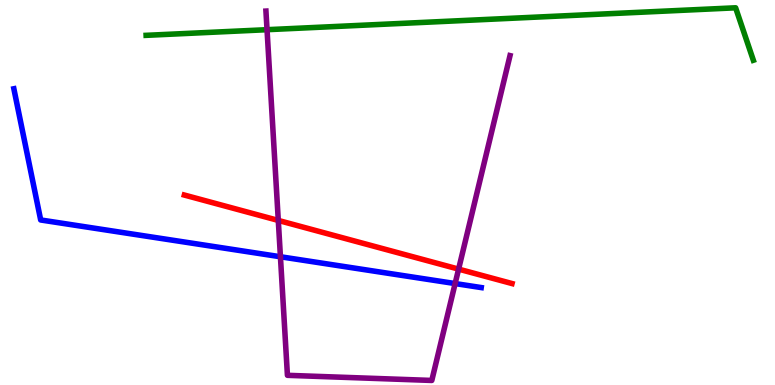[{'lines': ['blue', 'red'], 'intersections': []}, {'lines': ['green', 'red'], 'intersections': []}, {'lines': ['purple', 'red'], 'intersections': [{'x': 3.59, 'y': 4.27}, {'x': 5.92, 'y': 3.01}]}, {'lines': ['blue', 'green'], 'intersections': []}, {'lines': ['blue', 'purple'], 'intersections': [{'x': 3.62, 'y': 3.33}, {'x': 5.87, 'y': 2.63}]}, {'lines': ['green', 'purple'], 'intersections': [{'x': 3.45, 'y': 9.23}]}]